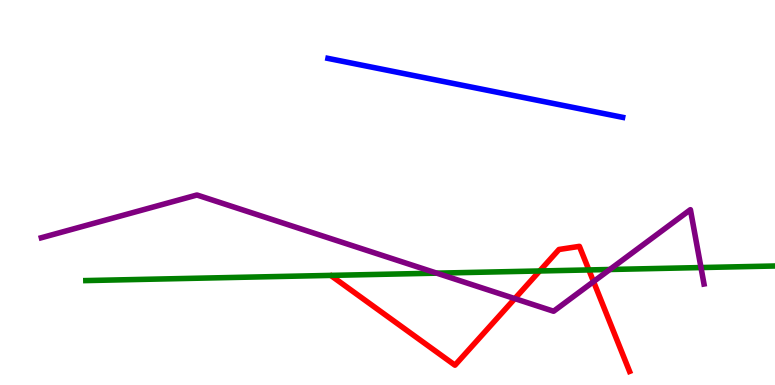[{'lines': ['blue', 'red'], 'intersections': []}, {'lines': ['green', 'red'], 'intersections': [{'x': 6.96, 'y': 2.96}, {'x': 7.6, 'y': 2.99}]}, {'lines': ['purple', 'red'], 'intersections': [{'x': 6.64, 'y': 2.24}, {'x': 7.66, 'y': 2.69}]}, {'lines': ['blue', 'green'], 'intersections': []}, {'lines': ['blue', 'purple'], 'intersections': []}, {'lines': ['green', 'purple'], 'intersections': [{'x': 5.64, 'y': 2.91}, {'x': 7.87, 'y': 3.0}, {'x': 9.05, 'y': 3.05}]}]